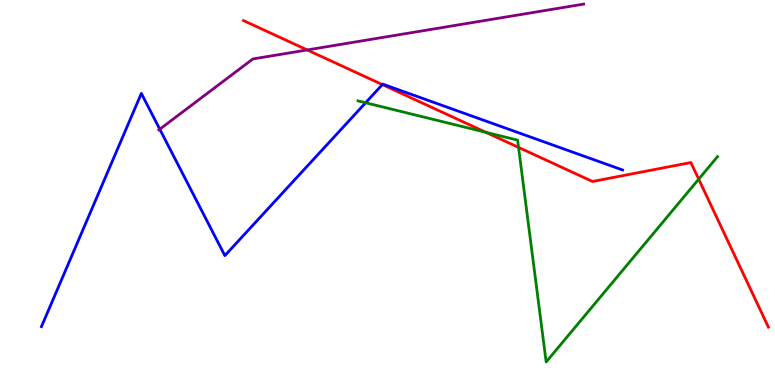[{'lines': ['blue', 'red'], 'intersections': [{'x': 4.93, 'y': 7.8}]}, {'lines': ['green', 'red'], 'intersections': [{'x': 6.27, 'y': 6.56}, {'x': 6.69, 'y': 6.17}, {'x': 9.02, 'y': 5.35}]}, {'lines': ['purple', 'red'], 'intersections': [{'x': 3.96, 'y': 8.7}]}, {'lines': ['blue', 'green'], 'intersections': [{'x': 4.72, 'y': 7.33}]}, {'lines': ['blue', 'purple'], 'intersections': [{'x': 2.06, 'y': 6.64}]}, {'lines': ['green', 'purple'], 'intersections': []}]